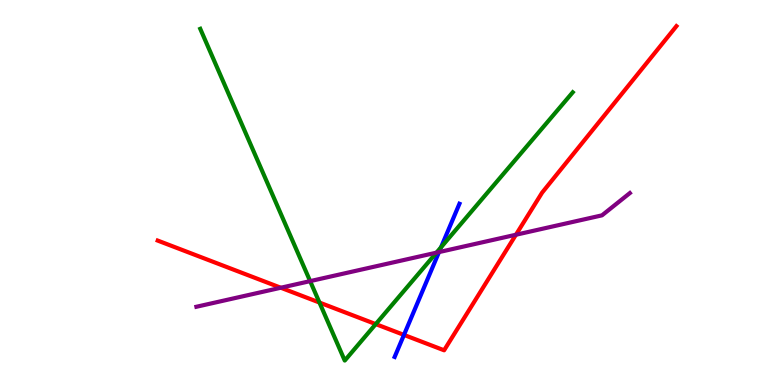[{'lines': ['blue', 'red'], 'intersections': [{'x': 5.21, 'y': 1.3}]}, {'lines': ['green', 'red'], 'intersections': [{'x': 4.12, 'y': 2.14}, {'x': 4.85, 'y': 1.58}]}, {'lines': ['purple', 'red'], 'intersections': [{'x': 3.62, 'y': 2.53}, {'x': 6.66, 'y': 3.9}]}, {'lines': ['blue', 'green'], 'intersections': [{'x': 5.69, 'y': 3.58}]}, {'lines': ['blue', 'purple'], 'intersections': [{'x': 5.66, 'y': 3.45}]}, {'lines': ['green', 'purple'], 'intersections': [{'x': 4.0, 'y': 2.7}, {'x': 5.63, 'y': 3.44}]}]